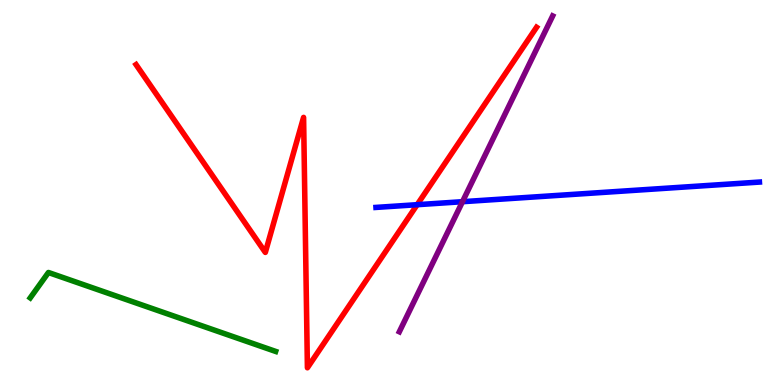[{'lines': ['blue', 'red'], 'intersections': [{'x': 5.38, 'y': 4.68}]}, {'lines': ['green', 'red'], 'intersections': []}, {'lines': ['purple', 'red'], 'intersections': []}, {'lines': ['blue', 'green'], 'intersections': []}, {'lines': ['blue', 'purple'], 'intersections': [{'x': 5.97, 'y': 4.76}]}, {'lines': ['green', 'purple'], 'intersections': []}]